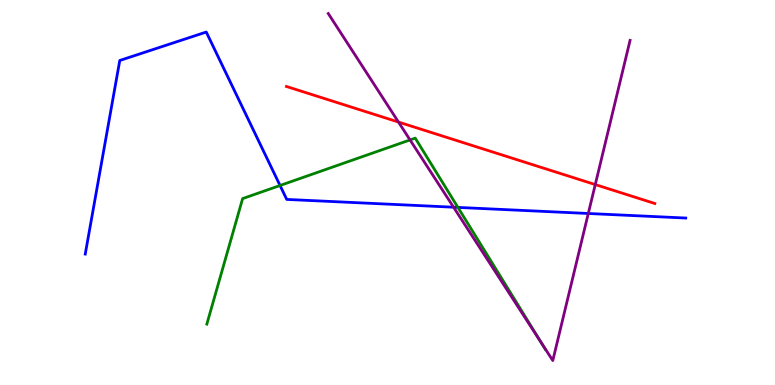[{'lines': ['blue', 'red'], 'intersections': []}, {'lines': ['green', 'red'], 'intersections': []}, {'lines': ['purple', 'red'], 'intersections': [{'x': 5.14, 'y': 6.83}, {'x': 7.68, 'y': 5.21}]}, {'lines': ['blue', 'green'], 'intersections': [{'x': 3.61, 'y': 5.18}, {'x': 5.91, 'y': 4.61}]}, {'lines': ['blue', 'purple'], 'intersections': [{'x': 5.85, 'y': 4.62}, {'x': 7.59, 'y': 4.45}]}, {'lines': ['green', 'purple'], 'intersections': [{'x': 5.29, 'y': 6.37}, {'x': 6.99, 'y': 1.07}]}]